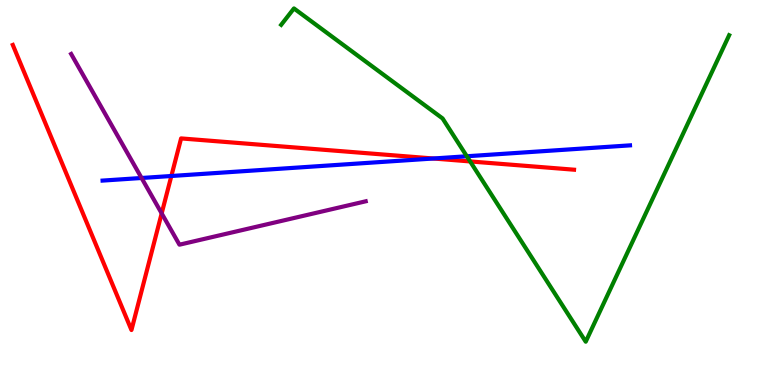[{'lines': ['blue', 'red'], 'intersections': [{'x': 2.21, 'y': 5.43}, {'x': 5.59, 'y': 5.88}]}, {'lines': ['green', 'red'], 'intersections': [{'x': 6.07, 'y': 5.81}]}, {'lines': ['purple', 'red'], 'intersections': [{'x': 2.09, 'y': 4.46}]}, {'lines': ['blue', 'green'], 'intersections': [{'x': 6.02, 'y': 5.94}]}, {'lines': ['blue', 'purple'], 'intersections': [{'x': 1.83, 'y': 5.38}]}, {'lines': ['green', 'purple'], 'intersections': []}]